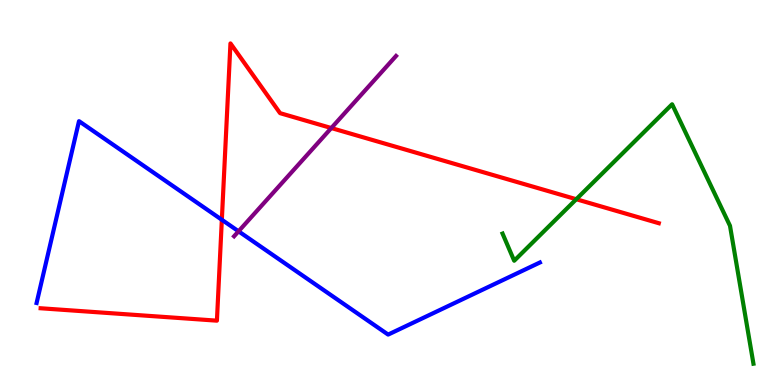[{'lines': ['blue', 'red'], 'intersections': [{'x': 2.86, 'y': 4.29}]}, {'lines': ['green', 'red'], 'intersections': [{'x': 7.44, 'y': 4.83}]}, {'lines': ['purple', 'red'], 'intersections': [{'x': 4.27, 'y': 6.67}]}, {'lines': ['blue', 'green'], 'intersections': []}, {'lines': ['blue', 'purple'], 'intersections': [{'x': 3.08, 'y': 3.99}]}, {'lines': ['green', 'purple'], 'intersections': []}]